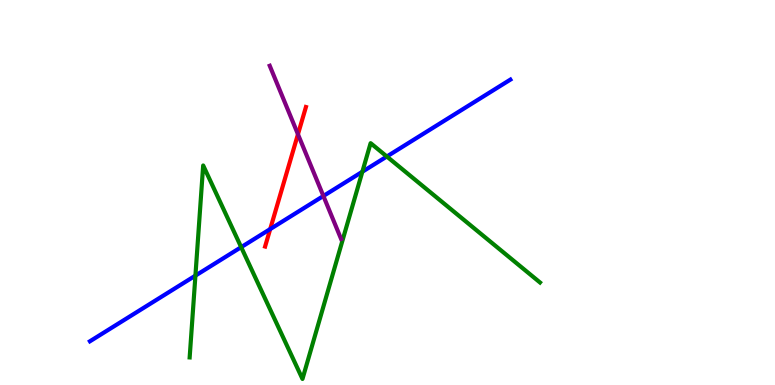[{'lines': ['blue', 'red'], 'intersections': [{'x': 3.49, 'y': 4.05}]}, {'lines': ['green', 'red'], 'intersections': []}, {'lines': ['purple', 'red'], 'intersections': [{'x': 3.84, 'y': 6.51}]}, {'lines': ['blue', 'green'], 'intersections': [{'x': 2.52, 'y': 2.84}, {'x': 3.11, 'y': 3.58}, {'x': 4.68, 'y': 5.54}, {'x': 4.99, 'y': 5.93}]}, {'lines': ['blue', 'purple'], 'intersections': [{'x': 4.17, 'y': 4.91}]}, {'lines': ['green', 'purple'], 'intersections': []}]